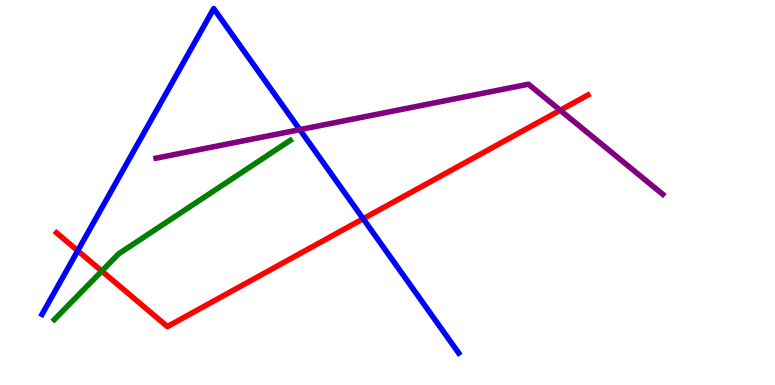[{'lines': ['blue', 'red'], 'intersections': [{'x': 1.0, 'y': 3.49}, {'x': 4.69, 'y': 4.32}]}, {'lines': ['green', 'red'], 'intersections': [{'x': 1.31, 'y': 2.96}]}, {'lines': ['purple', 'red'], 'intersections': [{'x': 7.23, 'y': 7.14}]}, {'lines': ['blue', 'green'], 'intersections': []}, {'lines': ['blue', 'purple'], 'intersections': [{'x': 3.87, 'y': 6.63}]}, {'lines': ['green', 'purple'], 'intersections': []}]